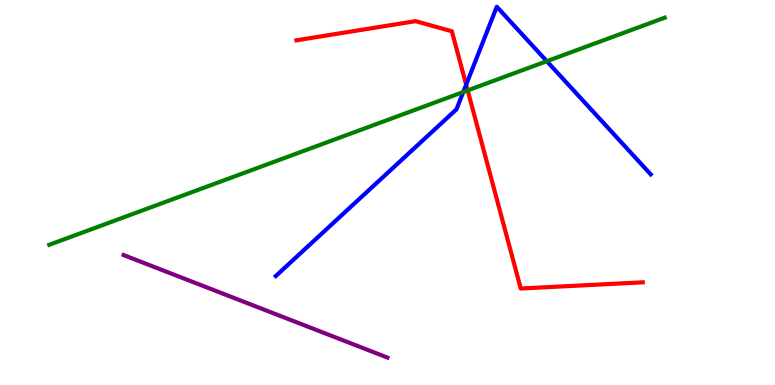[{'lines': ['blue', 'red'], 'intersections': [{'x': 6.01, 'y': 7.8}]}, {'lines': ['green', 'red'], 'intersections': [{'x': 6.03, 'y': 7.65}]}, {'lines': ['purple', 'red'], 'intersections': []}, {'lines': ['blue', 'green'], 'intersections': [{'x': 5.98, 'y': 7.61}, {'x': 7.06, 'y': 8.41}]}, {'lines': ['blue', 'purple'], 'intersections': []}, {'lines': ['green', 'purple'], 'intersections': []}]